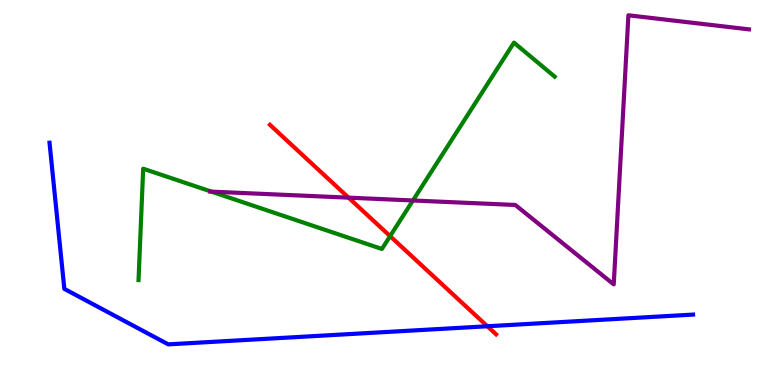[{'lines': ['blue', 'red'], 'intersections': [{'x': 6.29, 'y': 1.53}]}, {'lines': ['green', 'red'], 'intersections': [{'x': 5.03, 'y': 3.87}]}, {'lines': ['purple', 'red'], 'intersections': [{'x': 4.5, 'y': 4.87}]}, {'lines': ['blue', 'green'], 'intersections': []}, {'lines': ['blue', 'purple'], 'intersections': []}, {'lines': ['green', 'purple'], 'intersections': [{'x': 2.73, 'y': 5.02}, {'x': 5.33, 'y': 4.79}]}]